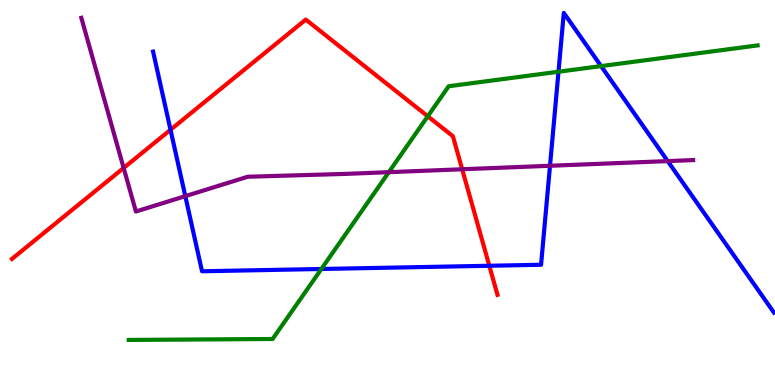[{'lines': ['blue', 'red'], 'intersections': [{'x': 2.2, 'y': 6.63}, {'x': 6.31, 'y': 3.1}]}, {'lines': ['green', 'red'], 'intersections': [{'x': 5.52, 'y': 6.98}]}, {'lines': ['purple', 'red'], 'intersections': [{'x': 1.6, 'y': 5.64}, {'x': 5.96, 'y': 5.6}]}, {'lines': ['blue', 'green'], 'intersections': [{'x': 4.15, 'y': 3.01}, {'x': 7.21, 'y': 8.14}, {'x': 7.76, 'y': 8.28}]}, {'lines': ['blue', 'purple'], 'intersections': [{'x': 2.39, 'y': 4.91}, {'x': 7.1, 'y': 5.69}, {'x': 8.62, 'y': 5.82}]}, {'lines': ['green', 'purple'], 'intersections': [{'x': 5.02, 'y': 5.53}]}]